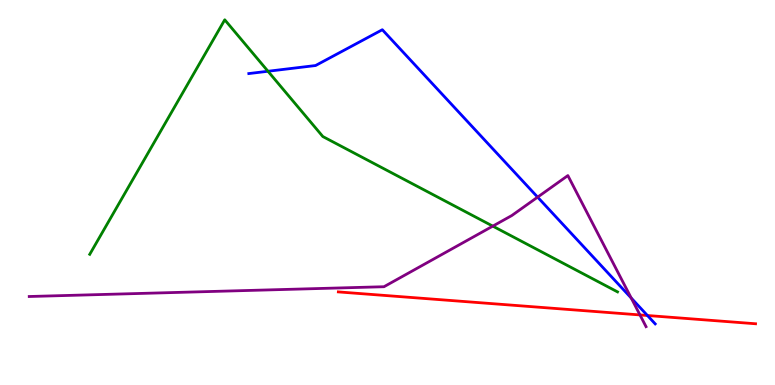[{'lines': ['blue', 'red'], 'intersections': [{'x': 8.35, 'y': 1.81}]}, {'lines': ['green', 'red'], 'intersections': []}, {'lines': ['purple', 'red'], 'intersections': [{'x': 8.26, 'y': 1.82}]}, {'lines': ['blue', 'green'], 'intersections': [{'x': 3.46, 'y': 8.15}]}, {'lines': ['blue', 'purple'], 'intersections': [{'x': 6.94, 'y': 4.88}, {'x': 8.14, 'y': 2.26}]}, {'lines': ['green', 'purple'], 'intersections': [{'x': 6.36, 'y': 4.13}]}]